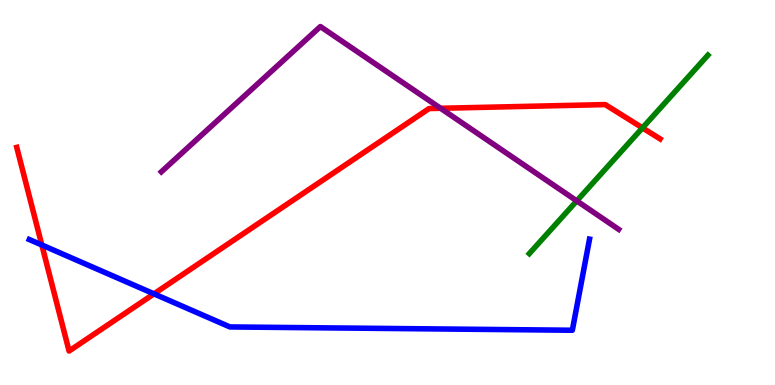[{'lines': ['blue', 'red'], 'intersections': [{'x': 0.54, 'y': 3.64}, {'x': 1.99, 'y': 2.37}]}, {'lines': ['green', 'red'], 'intersections': [{'x': 8.29, 'y': 6.68}]}, {'lines': ['purple', 'red'], 'intersections': [{'x': 5.68, 'y': 7.19}]}, {'lines': ['blue', 'green'], 'intersections': []}, {'lines': ['blue', 'purple'], 'intersections': []}, {'lines': ['green', 'purple'], 'intersections': [{'x': 7.44, 'y': 4.78}]}]